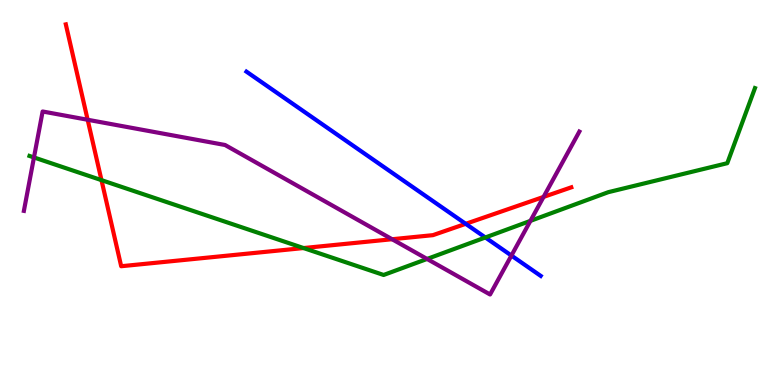[{'lines': ['blue', 'red'], 'intersections': [{'x': 6.01, 'y': 4.19}]}, {'lines': ['green', 'red'], 'intersections': [{'x': 1.31, 'y': 5.32}, {'x': 3.92, 'y': 3.56}]}, {'lines': ['purple', 'red'], 'intersections': [{'x': 1.13, 'y': 6.89}, {'x': 5.06, 'y': 3.79}, {'x': 7.01, 'y': 4.89}]}, {'lines': ['blue', 'green'], 'intersections': [{'x': 6.26, 'y': 3.83}]}, {'lines': ['blue', 'purple'], 'intersections': [{'x': 6.6, 'y': 3.36}]}, {'lines': ['green', 'purple'], 'intersections': [{'x': 0.438, 'y': 5.91}, {'x': 5.51, 'y': 3.27}, {'x': 6.84, 'y': 4.26}]}]